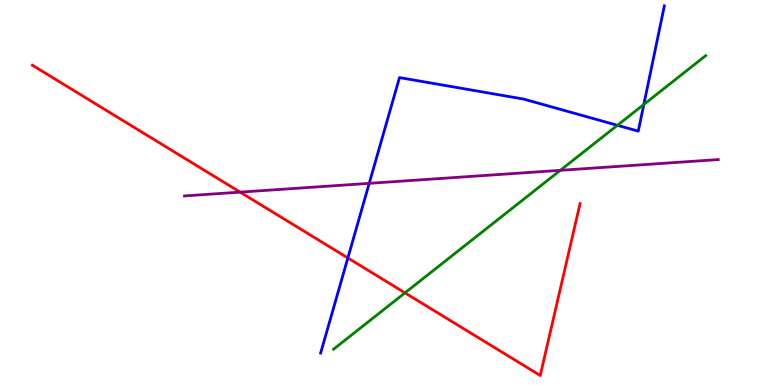[{'lines': ['blue', 'red'], 'intersections': [{'x': 4.49, 'y': 3.3}]}, {'lines': ['green', 'red'], 'intersections': [{'x': 5.23, 'y': 2.39}]}, {'lines': ['purple', 'red'], 'intersections': [{'x': 3.1, 'y': 5.01}]}, {'lines': ['blue', 'green'], 'intersections': [{'x': 7.97, 'y': 6.75}, {'x': 8.31, 'y': 7.29}]}, {'lines': ['blue', 'purple'], 'intersections': [{'x': 4.76, 'y': 5.24}]}, {'lines': ['green', 'purple'], 'intersections': [{'x': 7.23, 'y': 5.58}]}]